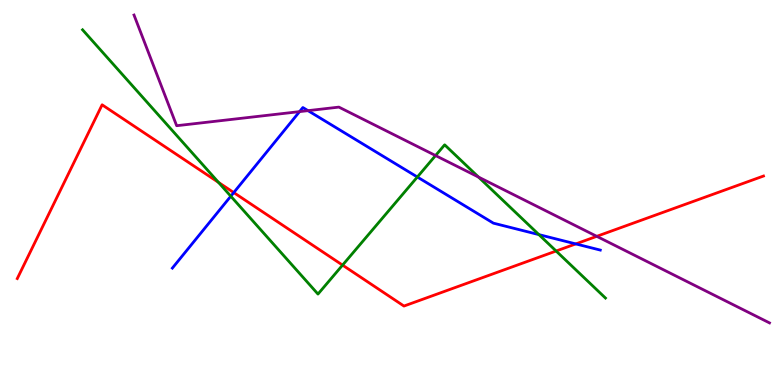[{'lines': ['blue', 'red'], 'intersections': [{'x': 3.02, 'y': 5.0}, {'x': 7.43, 'y': 3.66}]}, {'lines': ['green', 'red'], 'intersections': [{'x': 2.82, 'y': 5.26}, {'x': 4.42, 'y': 3.11}, {'x': 7.18, 'y': 3.48}]}, {'lines': ['purple', 'red'], 'intersections': [{'x': 7.7, 'y': 3.86}]}, {'lines': ['blue', 'green'], 'intersections': [{'x': 2.98, 'y': 4.9}, {'x': 5.39, 'y': 5.4}, {'x': 6.95, 'y': 3.91}]}, {'lines': ['blue', 'purple'], 'intersections': [{'x': 3.87, 'y': 7.1}, {'x': 3.97, 'y': 7.13}]}, {'lines': ['green', 'purple'], 'intersections': [{'x': 5.62, 'y': 5.96}, {'x': 6.17, 'y': 5.4}]}]